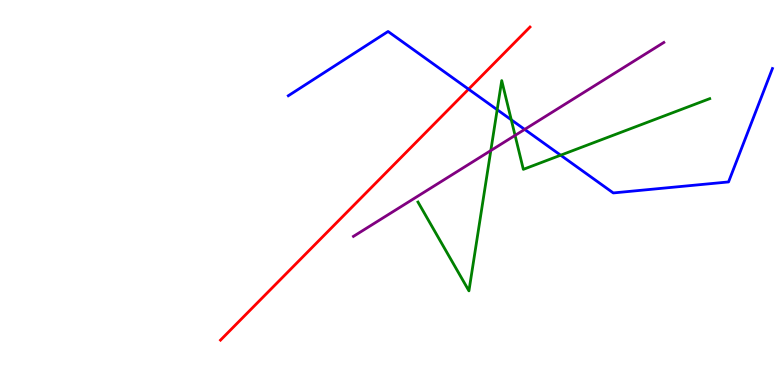[{'lines': ['blue', 'red'], 'intersections': [{'x': 6.05, 'y': 7.68}]}, {'lines': ['green', 'red'], 'intersections': []}, {'lines': ['purple', 'red'], 'intersections': []}, {'lines': ['blue', 'green'], 'intersections': [{'x': 6.42, 'y': 7.15}, {'x': 6.6, 'y': 6.89}, {'x': 7.23, 'y': 5.97}]}, {'lines': ['blue', 'purple'], 'intersections': [{'x': 6.77, 'y': 6.64}]}, {'lines': ['green', 'purple'], 'intersections': [{'x': 6.33, 'y': 6.09}, {'x': 6.65, 'y': 6.48}]}]